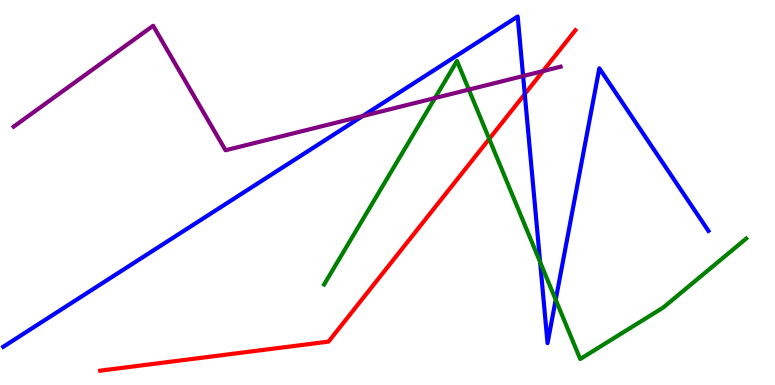[{'lines': ['blue', 'red'], 'intersections': [{'x': 6.77, 'y': 7.56}]}, {'lines': ['green', 'red'], 'intersections': [{'x': 6.31, 'y': 6.39}]}, {'lines': ['purple', 'red'], 'intersections': [{'x': 7.01, 'y': 8.15}]}, {'lines': ['blue', 'green'], 'intersections': [{'x': 6.97, 'y': 3.19}, {'x': 7.17, 'y': 2.21}]}, {'lines': ['blue', 'purple'], 'intersections': [{'x': 4.68, 'y': 6.98}, {'x': 6.75, 'y': 8.02}]}, {'lines': ['green', 'purple'], 'intersections': [{'x': 5.61, 'y': 7.45}, {'x': 6.05, 'y': 7.67}]}]